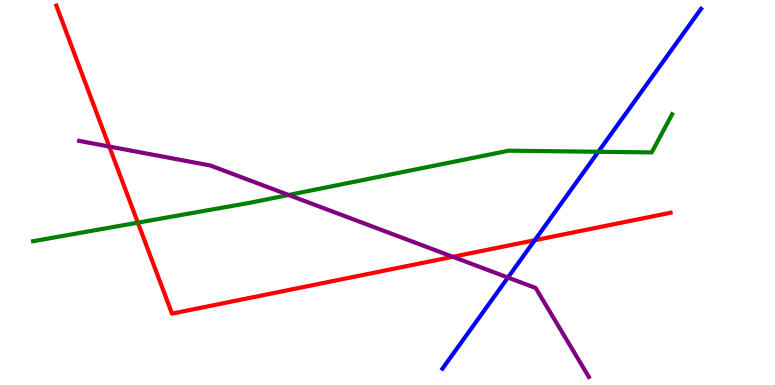[{'lines': ['blue', 'red'], 'intersections': [{'x': 6.9, 'y': 3.76}]}, {'lines': ['green', 'red'], 'intersections': [{'x': 1.78, 'y': 4.22}]}, {'lines': ['purple', 'red'], 'intersections': [{'x': 1.41, 'y': 6.19}, {'x': 5.84, 'y': 3.33}]}, {'lines': ['blue', 'green'], 'intersections': [{'x': 7.72, 'y': 6.06}]}, {'lines': ['blue', 'purple'], 'intersections': [{'x': 6.55, 'y': 2.79}]}, {'lines': ['green', 'purple'], 'intersections': [{'x': 3.72, 'y': 4.94}]}]